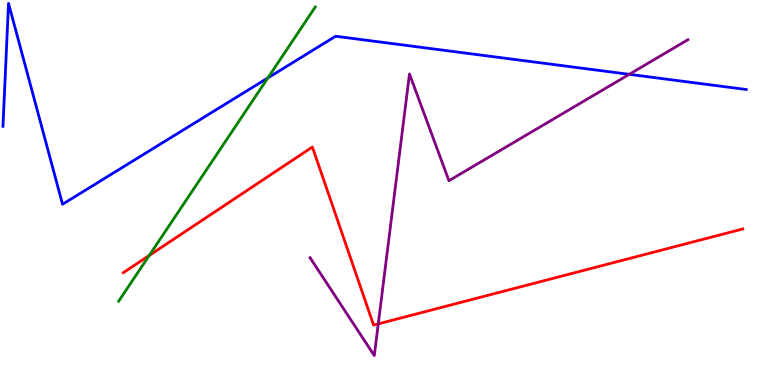[{'lines': ['blue', 'red'], 'intersections': []}, {'lines': ['green', 'red'], 'intersections': [{'x': 1.93, 'y': 3.36}]}, {'lines': ['purple', 'red'], 'intersections': [{'x': 4.88, 'y': 1.59}]}, {'lines': ['blue', 'green'], 'intersections': [{'x': 3.46, 'y': 7.98}]}, {'lines': ['blue', 'purple'], 'intersections': [{'x': 8.12, 'y': 8.07}]}, {'lines': ['green', 'purple'], 'intersections': []}]